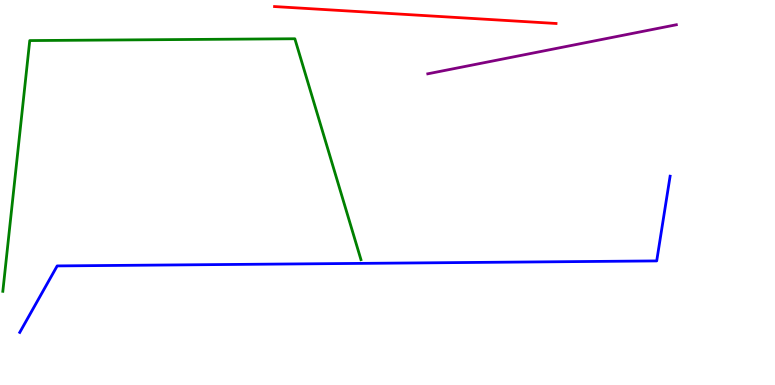[{'lines': ['blue', 'red'], 'intersections': []}, {'lines': ['green', 'red'], 'intersections': []}, {'lines': ['purple', 'red'], 'intersections': []}, {'lines': ['blue', 'green'], 'intersections': []}, {'lines': ['blue', 'purple'], 'intersections': []}, {'lines': ['green', 'purple'], 'intersections': []}]